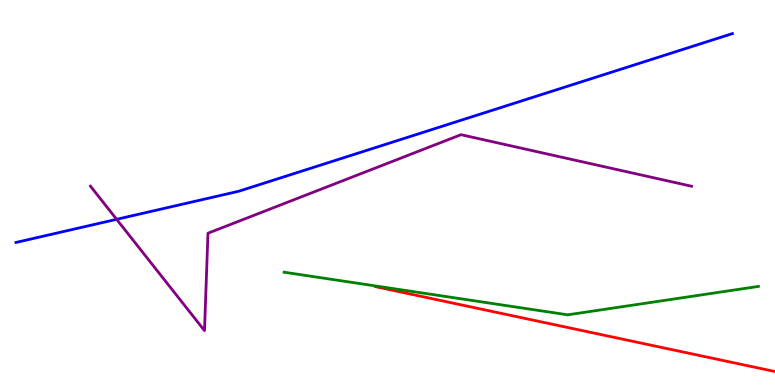[{'lines': ['blue', 'red'], 'intersections': []}, {'lines': ['green', 'red'], 'intersections': []}, {'lines': ['purple', 'red'], 'intersections': []}, {'lines': ['blue', 'green'], 'intersections': []}, {'lines': ['blue', 'purple'], 'intersections': [{'x': 1.5, 'y': 4.3}]}, {'lines': ['green', 'purple'], 'intersections': []}]